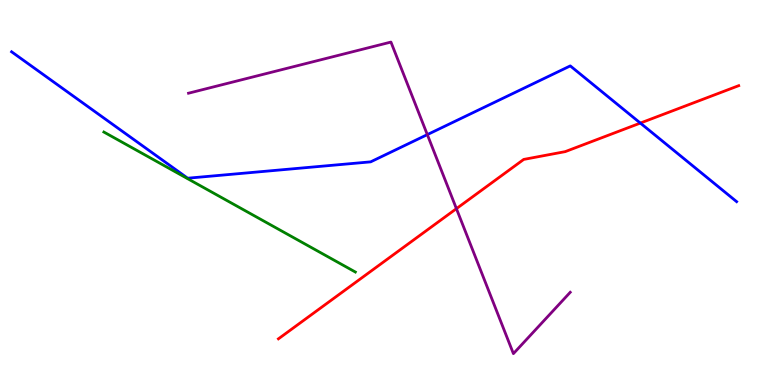[{'lines': ['blue', 'red'], 'intersections': [{'x': 8.26, 'y': 6.8}]}, {'lines': ['green', 'red'], 'intersections': []}, {'lines': ['purple', 'red'], 'intersections': [{'x': 5.89, 'y': 4.58}]}, {'lines': ['blue', 'green'], 'intersections': []}, {'lines': ['blue', 'purple'], 'intersections': [{'x': 5.51, 'y': 6.5}]}, {'lines': ['green', 'purple'], 'intersections': []}]